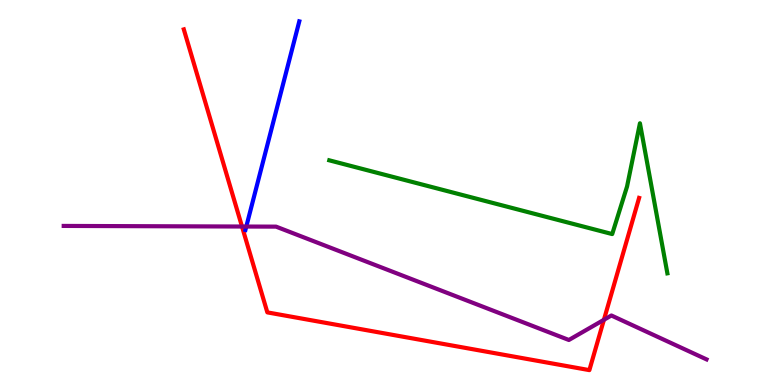[{'lines': ['blue', 'red'], 'intersections': []}, {'lines': ['green', 'red'], 'intersections': []}, {'lines': ['purple', 'red'], 'intersections': [{'x': 3.12, 'y': 4.12}, {'x': 7.79, 'y': 1.69}]}, {'lines': ['blue', 'green'], 'intersections': []}, {'lines': ['blue', 'purple'], 'intersections': [{'x': 3.18, 'y': 4.12}]}, {'lines': ['green', 'purple'], 'intersections': []}]